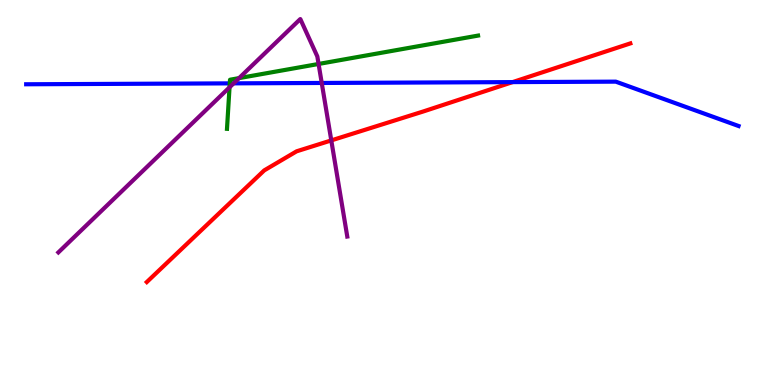[{'lines': ['blue', 'red'], 'intersections': [{'x': 6.61, 'y': 7.87}]}, {'lines': ['green', 'red'], 'intersections': []}, {'lines': ['purple', 'red'], 'intersections': [{'x': 4.27, 'y': 6.35}]}, {'lines': ['blue', 'green'], 'intersections': [{'x': 2.96, 'y': 7.83}]}, {'lines': ['blue', 'purple'], 'intersections': [{'x': 3.01, 'y': 7.84}, {'x': 4.15, 'y': 7.85}]}, {'lines': ['green', 'purple'], 'intersections': [{'x': 2.96, 'y': 7.73}, {'x': 3.08, 'y': 7.97}, {'x': 4.11, 'y': 8.34}]}]